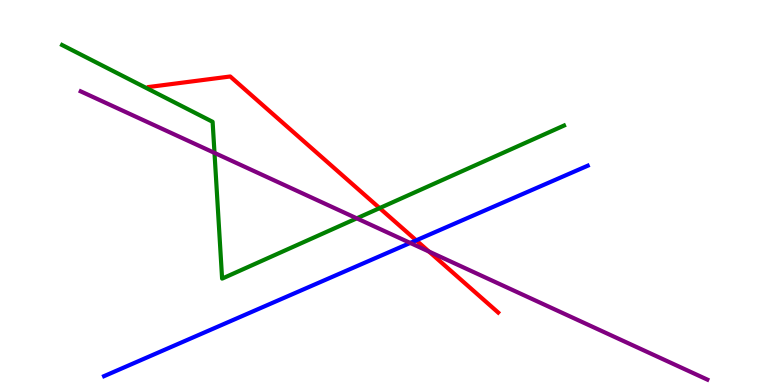[{'lines': ['blue', 'red'], 'intersections': [{'x': 5.37, 'y': 3.76}]}, {'lines': ['green', 'red'], 'intersections': [{'x': 4.9, 'y': 4.59}]}, {'lines': ['purple', 'red'], 'intersections': [{'x': 5.53, 'y': 3.47}]}, {'lines': ['blue', 'green'], 'intersections': []}, {'lines': ['blue', 'purple'], 'intersections': [{'x': 5.29, 'y': 3.69}]}, {'lines': ['green', 'purple'], 'intersections': [{'x': 2.77, 'y': 6.03}, {'x': 4.6, 'y': 4.33}]}]